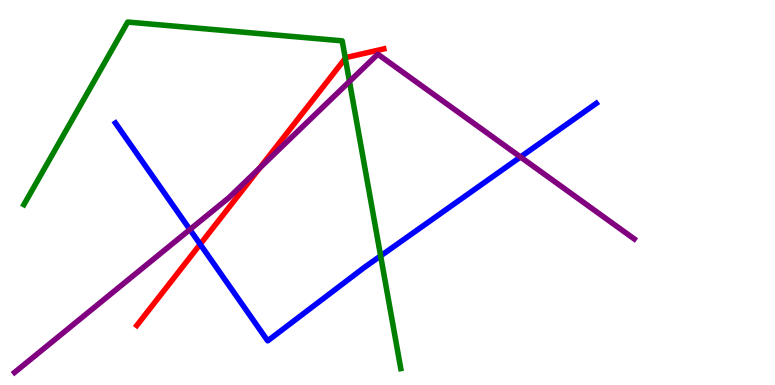[{'lines': ['blue', 'red'], 'intersections': [{'x': 2.58, 'y': 3.66}]}, {'lines': ['green', 'red'], 'intersections': [{'x': 4.46, 'y': 8.48}]}, {'lines': ['purple', 'red'], 'intersections': [{'x': 3.35, 'y': 5.64}]}, {'lines': ['blue', 'green'], 'intersections': [{'x': 4.91, 'y': 3.35}]}, {'lines': ['blue', 'purple'], 'intersections': [{'x': 2.45, 'y': 4.04}, {'x': 6.72, 'y': 5.92}]}, {'lines': ['green', 'purple'], 'intersections': [{'x': 4.51, 'y': 7.88}]}]